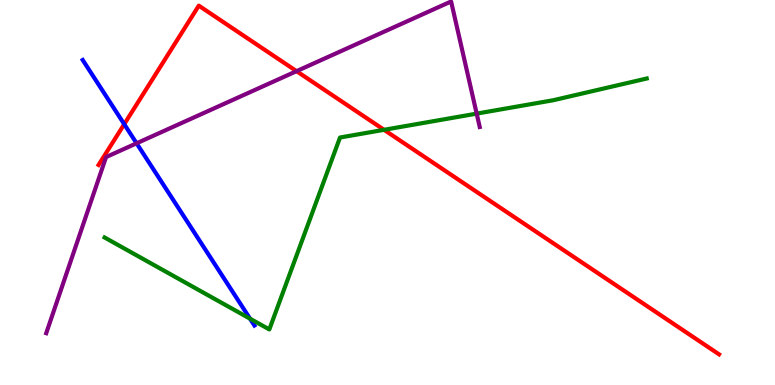[{'lines': ['blue', 'red'], 'intersections': [{'x': 1.6, 'y': 6.77}]}, {'lines': ['green', 'red'], 'intersections': [{'x': 4.96, 'y': 6.63}]}, {'lines': ['purple', 'red'], 'intersections': [{'x': 3.83, 'y': 8.15}]}, {'lines': ['blue', 'green'], 'intersections': [{'x': 3.23, 'y': 1.72}]}, {'lines': ['blue', 'purple'], 'intersections': [{'x': 1.76, 'y': 6.28}]}, {'lines': ['green', 'purple'], 'intersections': [{'x': 6.15, 'y': 7.05}]}]